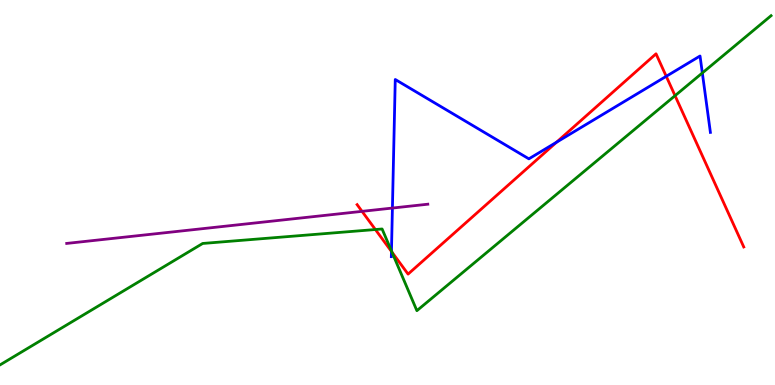[{'lines': ['blue', 'red'], 'intersections': [{'x': 5.05, 'y': 3.47}, {'x': 7.18, 'y': 6.3}, {'x': 8.6, 'y': 8.02}]}, {'lines': ['green', 'red'], 'intersections': [{'x': 4.84, 'y': 4.04}, {'x': 5.06, 'y': 3.45}, {'x': 8.71, 'y': 7.51}]}, {'lines': ['purple', 'red'], 'intersections': [{'x': 4.67, 'y': 4.51}]}, {'lines': ['blue', 'green'], 'intersections': [{'x': 5.05, 'y': 3.48}, {'x': 9.06, 'y': 8.11}]}, {'lines': ['blue', 'purple'], 'intersections': [{'x': 5.06, 'y': 4.6}]}, {'lines': ['green', 'purple'], 'intersections': []}]